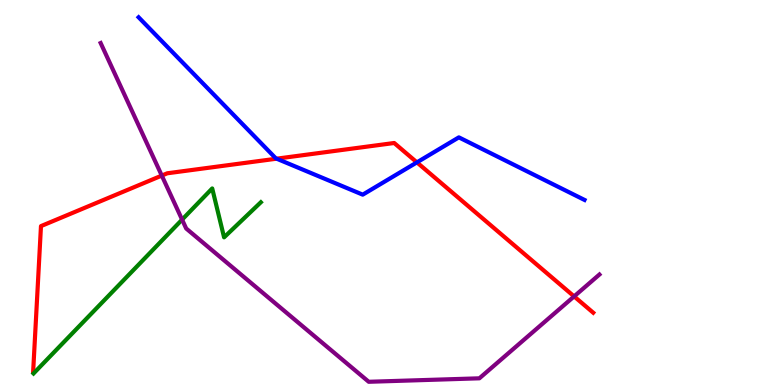[{'lines': ['blue', 'red'], 'intersections': [{'x': 3.57, 'y': 5.88}, {'x': 5.38, 'y': 5.78}]}, {'lines': ['green', 'red'], 'intersections': []}, {'lines': ['purple', 'red'], 'intersections': [{'x': 2.09, 'y': 5.44}, {'x': 7.41, 'y': 2.3}]}, {'lines': ['blue', 'green'], 'intersections': []}, {'lines': ['blue', 'purple'], 'intersections': []}, {'lines': ['green', 'purple'], 'intersections': [{'x': 2.35, 'y': 4.3}]}]